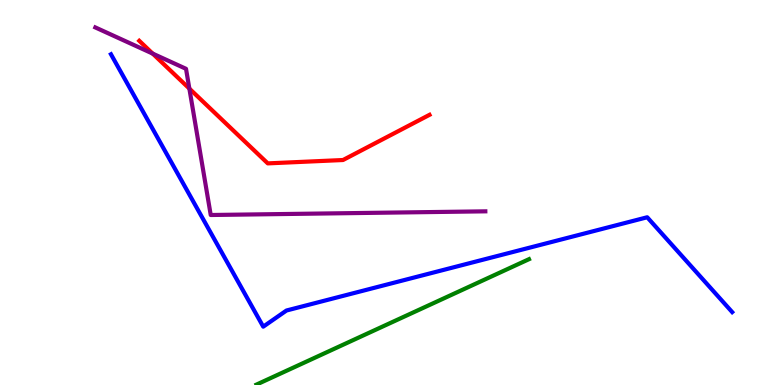[{'lines': ['blue', 'red'], 'intersections': []}, {'lines': ['green', 'red'], 'intersections': []}, {'lines': ['purple', 'red'], 'intersections': [{'x': 1.97, 'y': 8.61}, {'x': 2.44, 'y': 7.7}]}, {'lines': ['blue', 'green'], 'intersections': []}, {'lines': ['blue', 'purple'], 'intersections': []}, {'lines': ['green', 'purple'], 'intersections': []}]